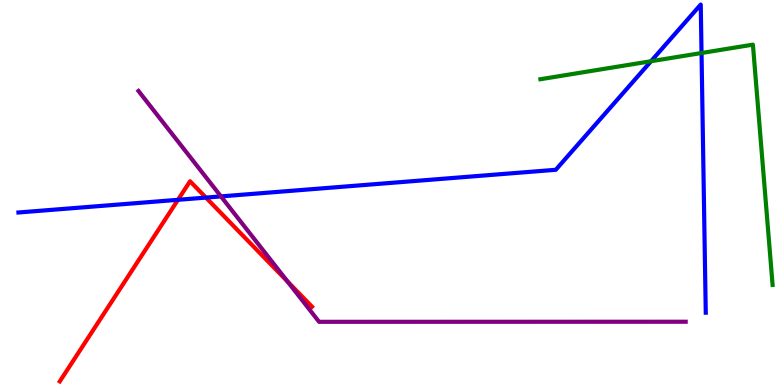[{'lines': ['blue', 'red'], 'intersections': [{'x': 2.3, 'y': 4.81}, {'x': 2.66, 'y': 4.87}]}, {'lines': ['green', 'red'], 'intersections': []}, {'lines': ['purple', 'red'], 'intersections': [{'x': 3.71, 'y': 2.69}]}, {'lines': ['blue', 'green'], 'intersections': [{'x': 8.4, 'y': 8.41}, {'x': 9.05, 'y': 8.62}]}, {'lines': ['blue', 'purple'], 'intersections': [{'x': 2.85, 'y': 4.9}]}, {'lines': ['green', 'purple'], 'intersections': []}]